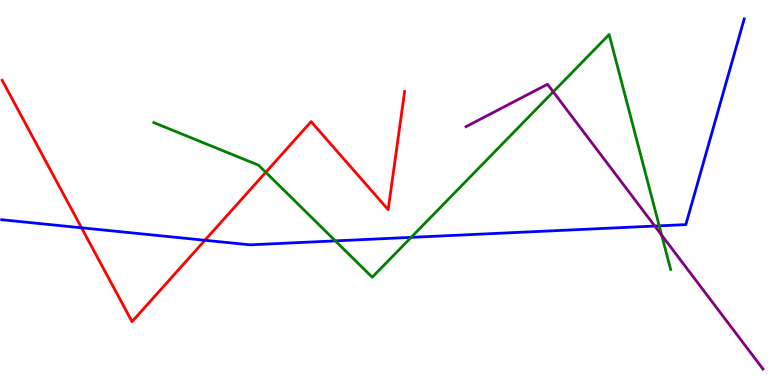[{'lines': ['blue', 'red'], 'intersections': [{'x': 1.05, 'y': 4.08}, {'x': 2.64, 'y': 3.76}]}, {'lines': ['green', 'red'], 'intersections': [{'x': 3.43, 'y': 5.53}]}, {'lines': ['purple', 'red'], 'intersections': []}, {'lines': ['blue', 'green'], 'intersections': [{'x': 4.33, 'y': 3.74}, {'x': 5.31, 'y': 3.83}, {'x': 8.51, 'y': 4.13}]}, {'lines': ['blue', 'purple'], 'intersections': [{'x': 8.45, 'y': 4.13}]}, {'lines': ['green', 'purple'], 'intersections': [{'x': 7.14, 'y': 7.62}, {'x': 8.54, 'y': 3.89}]}]